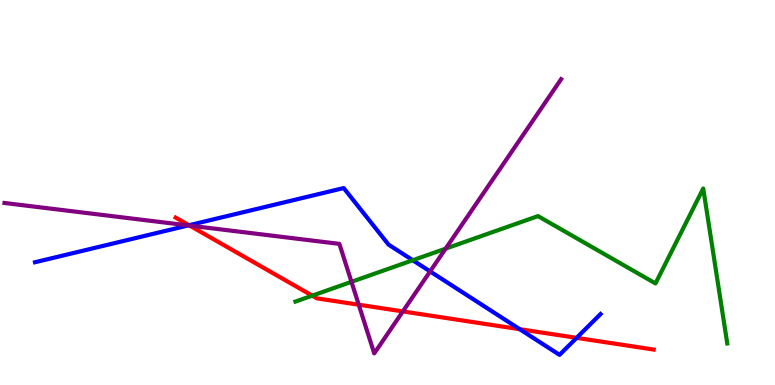[{'lines': ['blue', 'red'], 'intersections': [{'x': 2.44, 'y': 4.15}, {'x': 6.71, 'y': 1.45}, {'x': 7.44, 'y': 1.22}]}, {'lines': ['green', 'red'], 'intersections': [{'x': 4.03, 'y': 2.32}]}, {'lines': ['purple', 'red'], 'intersections': [{'x': 2.45, 'y': 4.14}, {'x': 4.63, 'y': 2.09}, {'x': 5.2, 'y': 1.91}]}, {'lines': ['blue', 'green'], 'intersections': [{'x': 5.33, 'y': 3.24}]}, {'lines': ['blue', 'purple'], 'intersections': [{'x': 2.43, 'y': 4.14}, {'x': 5.55, 'y': 2.95}]}, {'lines': ['green', 'purple'], 'intersections': [{'x': 4.54, 'y': 2.68}, {'x': 5.75, 'y': 3.54}]}]